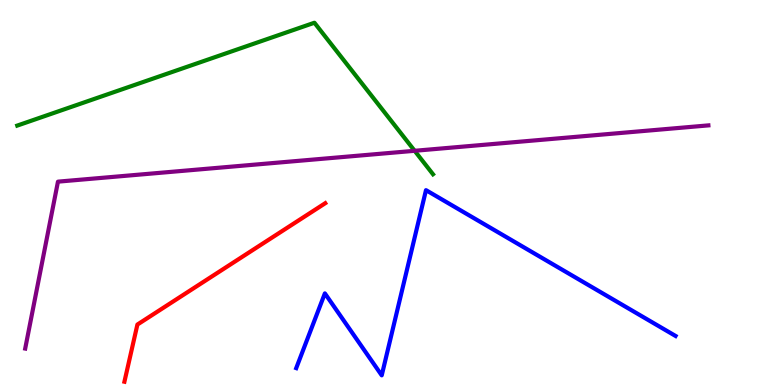[{'lines': ['blue', 'red'], 'intersections': []}, {'lines': ['green', 'red'], 'intersections': []}, {'lines': ['purple', 'red'], 'intersections': []}, {'lines': ['blue', 'green'], 'intersections': []}, {'lines': ['blue', 'purple'], 'intersections': []}, {'lines': ['green', 'purple'], 'intersections': [{'x': 5.35, 'y': 6.08}]}]